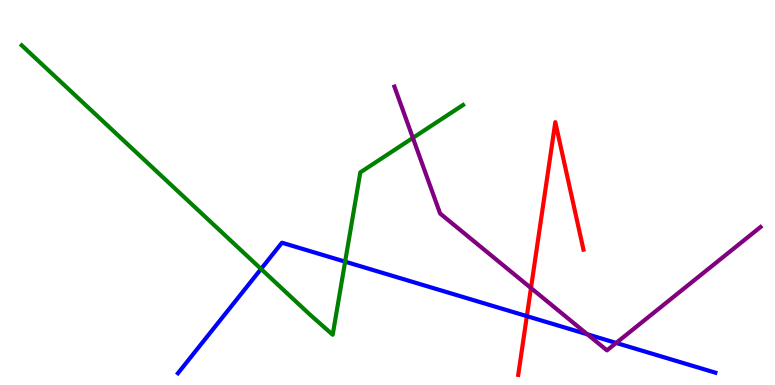[{'lines': ['blue', 'red'], 'intersections': [{'x': 6.8, 'y': 1.79}]}, {'lines': ['green', 'red'], 'intersections': []}, {'lines': ['purple', 'red'], 'intersections': [{'x': 6.85, 'y': 2.52}]}, {'lines': ['blue', 'green'], 'intersections': [{'x': 3.37, 'y': 3.01}, {'x': 4.45, 'y': 3.2}]}, {'lines': ['blue', 'purple'], 'intersections': [{'x': 7.58, 'y': 1.32}, {'x': 7.95, 'y': 1.09}]}, {'lines': ['green', 'purple'], 'intersections': [{'x': 5.33, 'y': 6.42}]}]